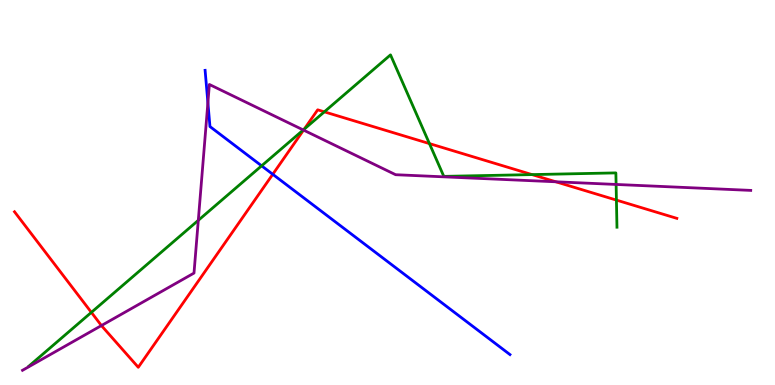[{'lines': ['blue', 'red'], 'intersections': [{'x': 3.52, 'y': 5.47}]}, {'lines': ['green', 'red'], 'intersections': [{'x': 1.18, 'y': 1.89}, {'x': 3.93, 'y': 6.65}, {'x': 4.19, 'y': 7.1}, {'x': 5.54, 'y': 6.27}, {'x': 6.86, 'y': 5.47}, {'x': 7.95, 'y': 4.8}]}, {'lines': ['purple', 'red'], 'intersections': [{'x': 1.31, 'y': 1.54}, {'x': 3.92, 'y': 6.62}, {'x': 7.17, 'y': 5.28}]}, {'lines': ['blue', 'green'], 'intersections': [{'x': 3.38, 'y': 5.69}]}, {'lines': ['blue', 'purple'], 'intersections': [{'x': 2.68, 'y': 7.33}]}, {'lines': ['green', 'purple'], 'intersections': [{'x': 2.56, 'y': 4.28}, {'x': 3.91, 'y': 6.62}, {'x': 7.95, 'y': 5.21}]}]